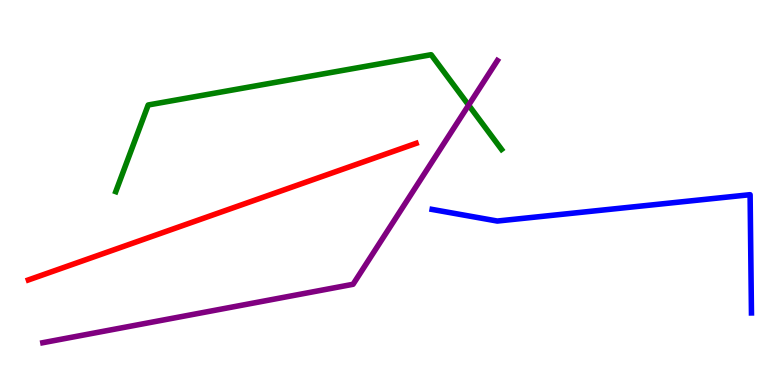[{'lines': ['blue', 'red'], 'intersections': []}, {'lines': ['green', 'red'], 'intersections': []}, {'lines': ['purple', 'red'], 'intersections': []}, {'lines': ['blue', 'green'], 'intersections': []}, {'lines': ['blue', 'purple'], 'intersections': []}, {'lines': ['green', 'purple'], 'intersections': [{'x': 6.05, 'y': 7.27}]}]